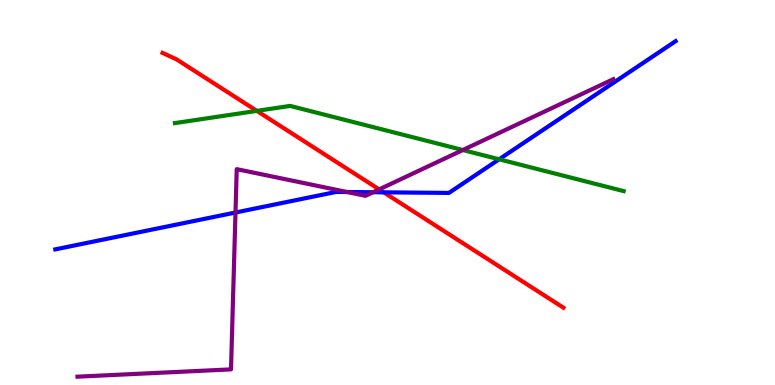[{'lines': ['blue', 'red'], 'intersections': [{'x': 4.95, 'y': 5.0}]}, {'lines': ['green', 'red'], 'intersections': [{'x': 3.31, 'y': 7.12}]}, {'lines': ['purple', 'red'], 'intersections': [{'x': 4.89, 'y': 5.08}]}, {'lines': ['blue', 'green'], 'intersections': [{'x': 6.44, 'y': 5.86}]}, {'lines': ['blue', 'purple'], 'intersections': [{'x': 3.04, 'y': 4.48}, {'x': 4.48, 'y': 5.01}, {'x': 4.81, 'y': 5.01}]}, {'lines': ['green', 'purple'], 'intersections': [{'x': 5.97, 'y': 6.1}]}]